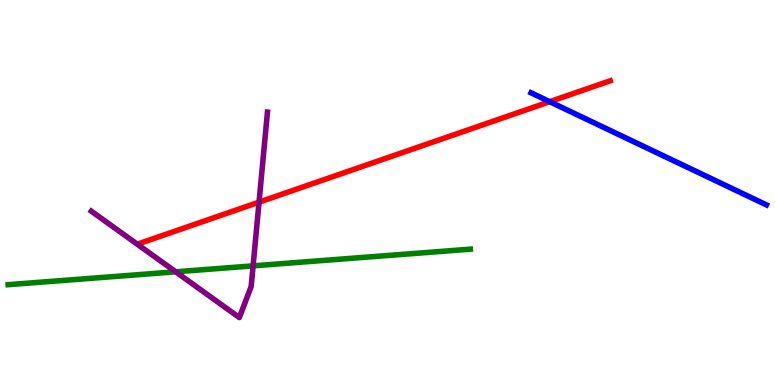[{'lines': ['blue', 'red'], 'intersections': [{'x': 7.09, 'y': 7.36}]}, {'lines': ['green', 'red'], 'intersections': []}, {'lines': ['purple', 'red'], 'intersections': [{'x': 3.34, 'y': 4.75}]}, {'lines': ['blue', 'green'], 'intersections': []}, {'lines': ['blue', 'purple'], 'intersections': []}, {'lines': ['green', 'purple'], 'intersections': [{'x': 2.27, 'y': 2.94}, {'x': 3.27, 'y': 3.09}]}]